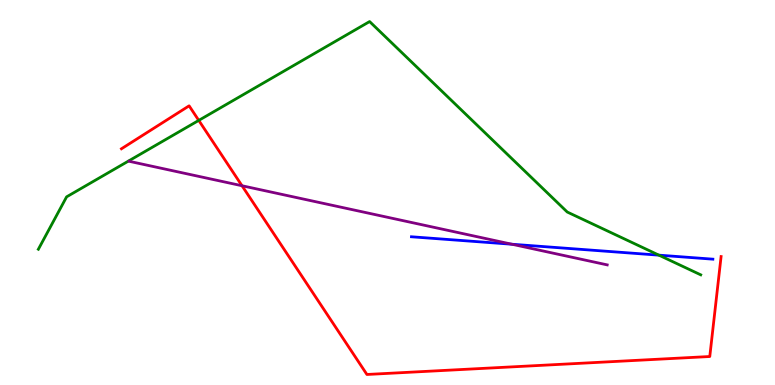[{'lines': ['blue', 'red'], 'intersections': []}, {'lines': ['green', 'red'], 'intersections': [{'x': 2.56, 'y': 6.87}]}, {'lines': ['purple', 'red'], 'intersections': [{'x': 3.12, 'y': 5.18}]}, {'lines': ['blue', 'green'], 'intersections': [{'x': 8.5, 'y': 3.37}]}, {'lines': ['blue', 'purple'], 'intersections': [{'x': 6.61, 'y': 3.66}]}, {'lines': ['green', 'purple'], 'intersections': []}]